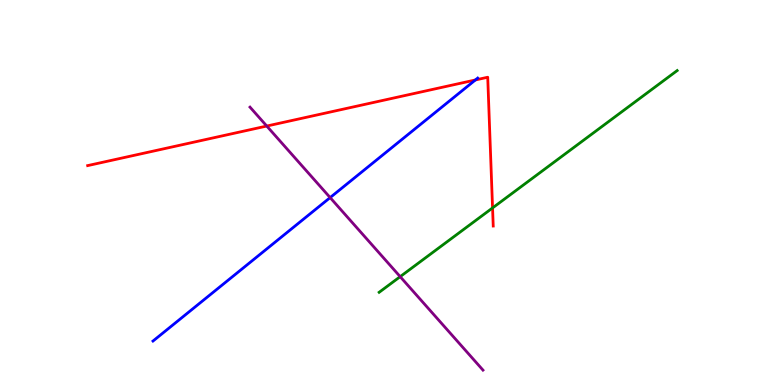[{'lines': ['blue', 'red'], 'intersections': [{'x': 6.13, 'y': 7.92}]}, {'lines': ['green', 'red'], 'intersections': [{'x': 6.36, 'y': 4.6}]}, {'lines': ['purple', 'red'], 'intersections': [{'x': 3.44, 'y': 6.73}]}, {'lines': ['blue', 'green'], 'intersections': []}, {'lines': ['blue', 'purple'], 'intersections': [{'x': 4.26, 'y': 4.87}]}, {'lines': ['green', 'purple'], 'intersections': [{'x': 5.16, 'y': 2.81}]}]